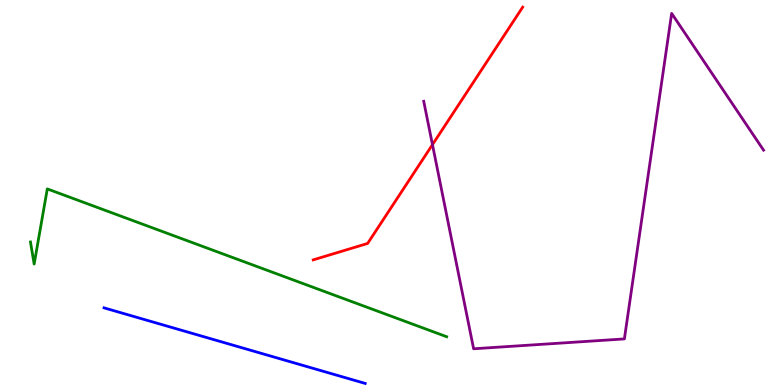[{'lines': ['blue', 'red'], 'intersections': []}, {'lines': ['green', 'red'], 'intersections': []}, {'lines': ['purple', 'red'], 'intersections': [{'x': 5.58, 'y': 6.24}]}, {'lines': ['blue', 'green'], 'intersections': []}, {'lines': ['blue', 'purple'], 'intersections': []}, {'lines': ['green', 'purple'], 'intersections': []}]